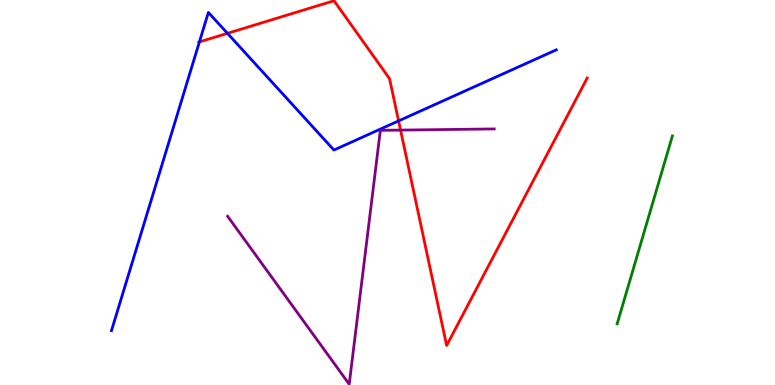[{'lines': ['blue', 'red'], 'intersections': [{'x': 2.57, 'y': 8.91}, {'x': 2.93, 'y': 9.13}, {'x': 5.14, 'y': 6.86}]}, {'lines': ['green', 'red'], 'intersections': []}, {'lines': ['purple', 'red'], 'intersections': [{'x': 5.17, 'y': 6.62}]}, {'lines': ['blue', 'green'], 'intersections': []}, {'lines': ['blue', 'purple'], 'intersections': []}, {'lines': ['green', 'purple'], 'intersections': []}]